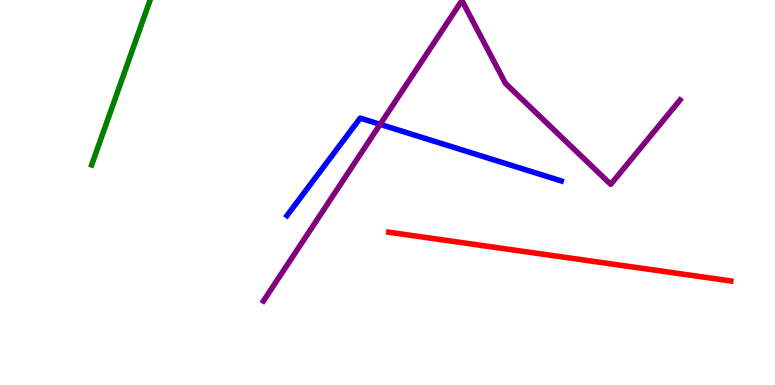[{'lines': ['blue', 'red'], 'intersections': []}, {'lines': ['green', 'red'], 'intersections': []}, {'lines': ['purple', 'red'], 'intersections': []}, {'lines': ['blue', 'green'], 'intersections': []}, {'lines': ['blue', 'purple'], 'intersections': [{'x': 4.9, 'y': 6.77}]}, {'lines': ['green', 'purple'], 'intersections': []}]